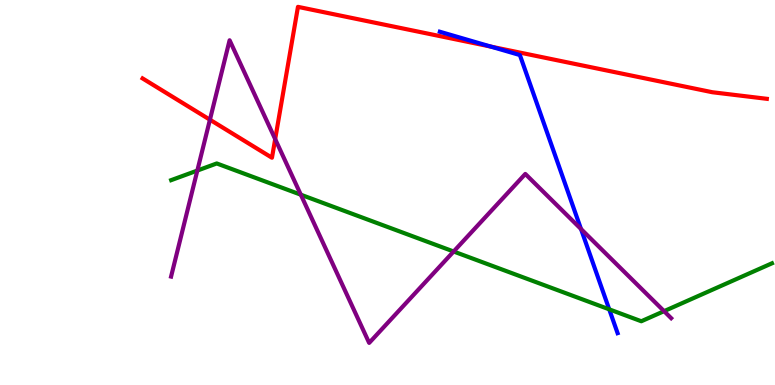[{'lines': ['blue', 'red'], 'intersections': [{'x': 6.33, 'y': 8.79}]}, {'lines': ['green', 'red'], 'intersections': []}, {'lines': ['purple', 'red'], 'intersections': [{'x': 2.71, 'y': 6.89}, {'x': 3.55, 'y': 6.39}]}, {'lines': ['blue', 'green'], 'intersections': [{'x': 7.86, 'y': 1.97}]}, {'lines': ['blue', 'purple'], 'intersections': [{'x': 7.5, 'y': 4.05}]}, {'lines': ['green', 'purple'], 'intersections': [{'x': 2.55, 'y': 5.57}, {'x': 3.88, 'y': 4.94}, {'x': 5.85, 'y': 3.47}, {'x': 8.57, 'y': 1.92}]}]